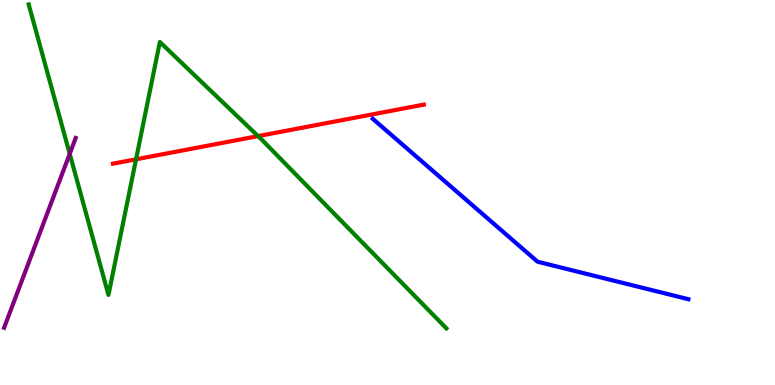[{'lines': ['blue', 'red'], 'intersections': []}, {'lines': ['green', 'red'], 'intersections': [{'x': 1.76, 'y': 5.86}, {'x': 3.33, 'y': 6.46}]}, {'lines': ['purple', 'red'], 'intersections': []}, {'lines': ['blue', 'green'], 'intersections': []}, {'lines': ['blue', 'purple'], 'intersections': []}, {'lines': ['green', 'purple'], 'intersections': [{'x': 0.9, 'y': 6.0}]}]